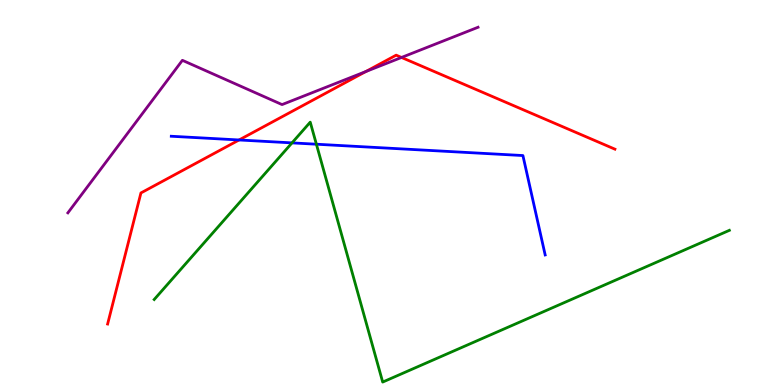[{'lines': ['blue', 'red'], 'intersections': [{'x': 3.08, 'y': 6.36}]}, {'lines': ['green', 'red'], 'intersections': []}, {'lines': ['purple', 'red'], 'intersections': [{'x': 4.72, 'y': 8.14}, {'x': 5.18, 'y': 8.51}]}, {'lines': ['blue', 'green'], 'intersections': [{'x': 3.77, 'y': 6.29}, {'x': 4.08, 'y': 6.25}]}, {'lines': ['blue', 'purple'], 'intersections': []}, {'lines': ['green', 'purple'], 'intersections': []}]